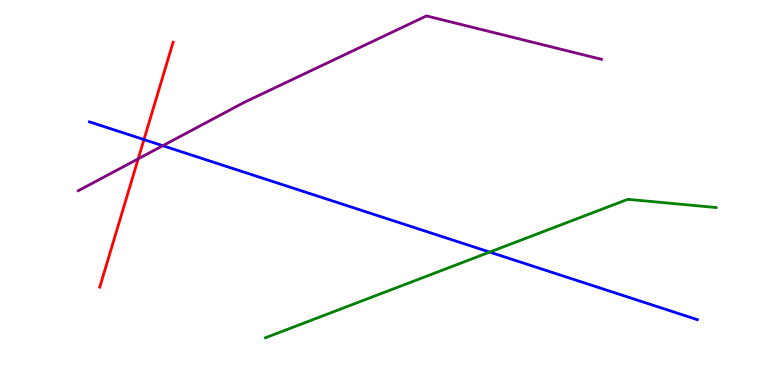[{'lines': ['blue', 'red'], 'intersections': [{'x': 1.86, 'y': 6.37}]}, {'lines': ['green', 'red'], 'intersections': []}, {'lines': ['purple', 'red'], 'intersections': [{'x': 1.78, 'y': 5.87}]}, {'lines': ['blue', 'green'], 'intersections': [{'x': 6.32, 'y': 3.45}]}, {'lines': ['blue', 'purple'], 'intersections': [{'x': 2.1, 'y': 6.22}]}, {'lines': ['green', 'purple'], 'intersections': []}]